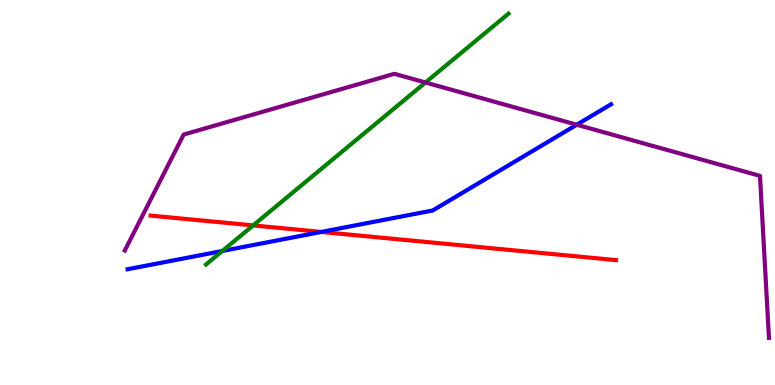[{'lines': ['blue', 'red'], 'intersections': [{'x': 4.15, 'y': 3.98}]}, {'lines': ['green', 'red'], 'intersections': [{'x': 3.27, 'y': 4.15}]}, {'lines': ['purple', 'red'], 'intersections': []}, {'lines': ['blue', 'green'], 'intersections': [{'x': 2.87, 'y': 3.48}]}, {'lines': ['blue', 'purple'], 'intersections': [{'x': 7.44, 'y': 6.76}]}, {'lines': ['green', 'purple'], 'intersections': [{'x': 5.49, 'y': 7.86}]}]